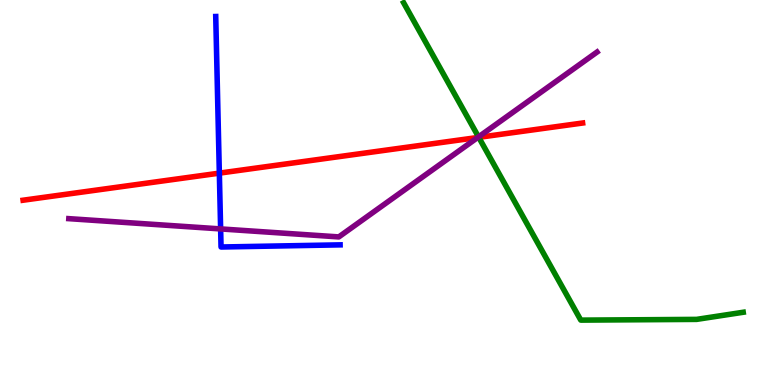[{'lines': ['blue', 'red'], 'intersections': [{'x': 2.83, 'y': 5.5}]}, {'lines': ['green', 'red'], 'intersections': [{'x': 6.18, 'y': 6.43}]}, {'lines': ['purple', 'red'], 'intersections': [{'x': 6.16, 'y': 6.43}]}, {'lines': ['blue', 'green'], 'intersections': []}, {'lines': ['blue', 'purple'], 'intersections': [{'x': 2.85, 'y': 4.05}]}, {'lines': ['green', 'purple'], 'intersections': [{'x': 6.17, 'y': 6.44}]}]